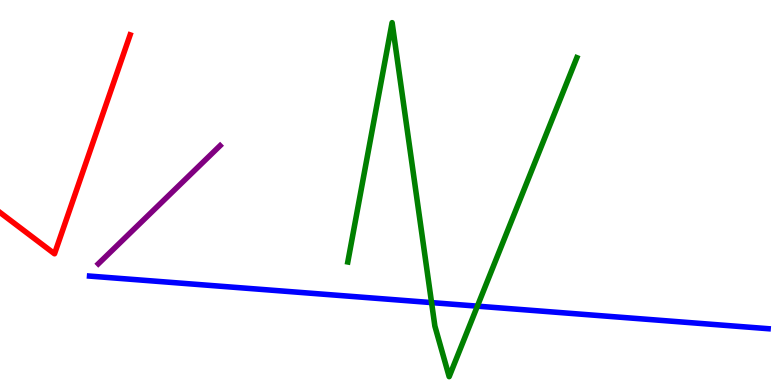[{'lines': ['blue', 'red'], 'intersections': []}, {'lines': ['green', 'red'], 'intersections': []}, {'lines': ['purple', 'red'], 'intersections': []}, {'lines': ['blue', 'green'], 'intersections': [{'x': 5.57, 'y': 2.14}, {'x': 6.16, 'y': 2.05}]}, {'lines': ['blue', 'purple'], 'intersections': []}, {'lines': ['green', 'purple'], 'intersections': []}]